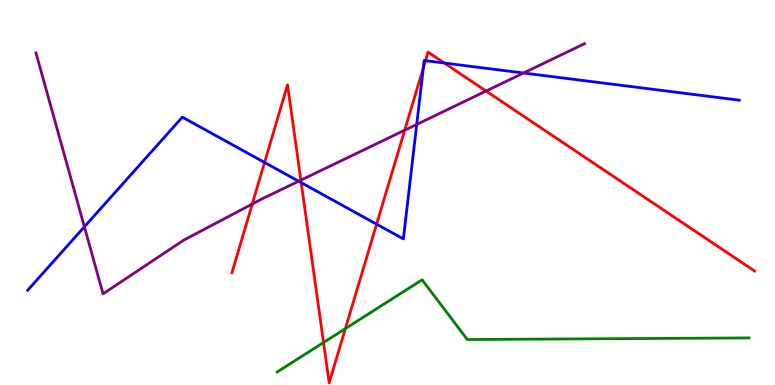[{'lines': ['blue', 'red'], 'intersections': [{'x': 3.41, 'y': 5.78}, {'x': 3.89, 'y': 5.26}, {'x': 4.86, 'y': 4.18}, {'x': 5.46, 'y': 8.24}, {'x': 5.49, 'y': 8.42}, {'x': 5.73, 'y': 8.36}]}, {'lines': ['green', 'red'], 'intersections': [{'x': 4.17, 'y': 1.1}, {'x': 4.46, 'y': 1.46}]}, {'lines': ['purple', 'red'], 'intersections': [{'x': 3.26, 'y': 4.7}, {'x': 3.88, 'y': 5.32}, {'x': 5.22, 'y': 6.62}, {'x': 6.27, 'y': 7.64}]}, {'lines': ['blue', 'green'], 'intersections': []}, {'lines': ['blue', 'purple'], 'intersections': [{'x': 1.09, 'y': 4.11}, {'x': 3.85, 'y': 5.29}, {'x': 5.38, 'y': 6.77}, {'x': 6.76, 'y': 8.1}]}, {'lines': ['green', 'purple'], 'intersections': []}]